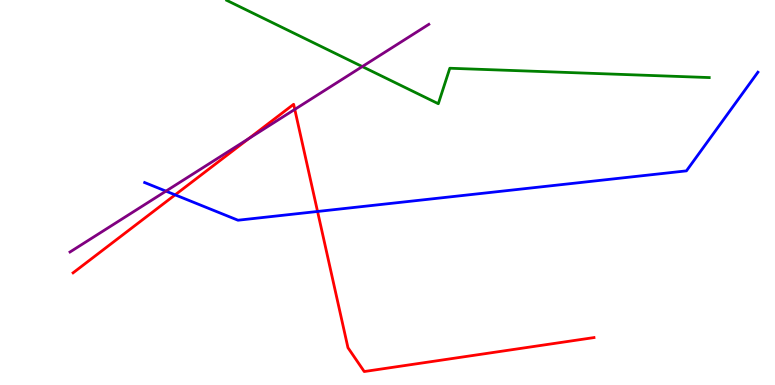[{'lines': ['blue', 'red'], 'intersections': [{'x': 2.26, 'y': 4.94}, {'x': 4.1, 'y': 4.51}]}, {'lines': ['green', 'red'], 'intersections': []}, {'lines': ['purple', 'red'], 'intersections': [{'x': 3.21, 'y': 6.4}, {'x': 3.8, 'y': 7.16}]}, {'lines': ['blue', 'green'], 'intersections': []}, {'lines': ['blue', 'purple'], 'intersections': [{'x': 2.14, 'y': 5.04}]}, {'lines': ['green', 'purple'], 'intersections': [{'x': 4.67, 'y': 8.27}]}]